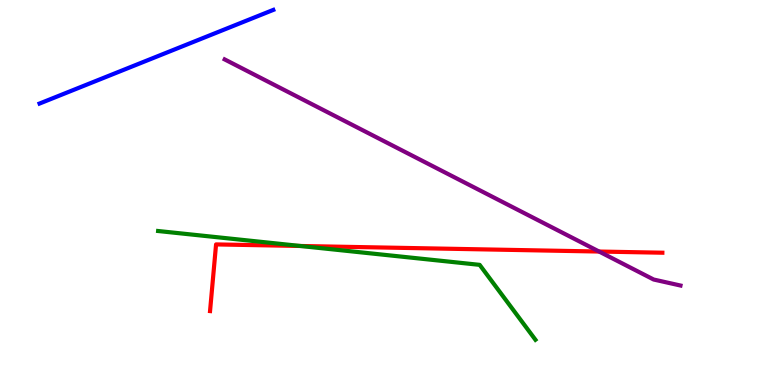[{'lines': ['blue', 'red'], 'intersections': []}, {'lines': ['green', 'red'], 'intersections': [{'x': 3.88, 'y': 3.61}]}, {'lines': ['purple', 'red'], 'intersections': [{'x': 7.73, 'y': 3.47}]}, {'lines': ['blue', 'green'], 'intersections': []}, {'lines': ['blue', 'purple'], 'intersections': []}, {'lines': ['green', 'purple'], 'intersections': []}]